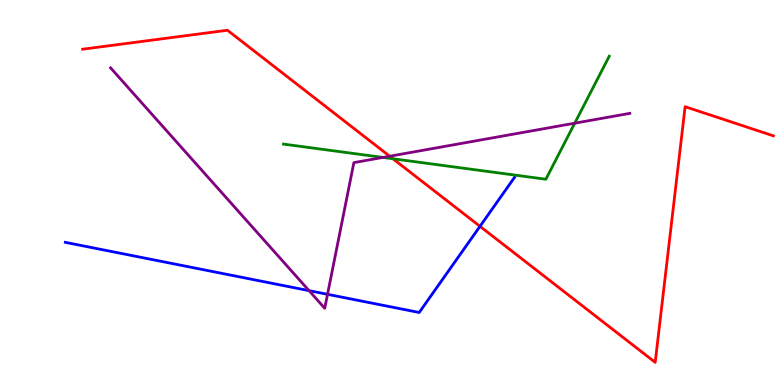[{'lines': ['blue', 'red'], 'intersections': [{'x': 6.19, 'y': 4.12}]}, {'lines': ['green', 'red'], 'intersections': [{'x': 5.07, 'y': 5.88}]}, {'lines': ['purple', 'red'], 'intersections': [{'x': 5.03, 'y': 5.94}]}, {'lines': ['blue', 'green'], 'intersections': []}, {'lines': ['blue', 'purple'], 'intersections': [{'x': 3.99, 'y': 2.45}, {'x': 4.23, 'y': 2.36}]}, {'lines': ['green', 'purple'], 'intersections': [{'x': 4.94, 'y': 5.91}, {'x': 7.42, 'y': 6.8}]}]